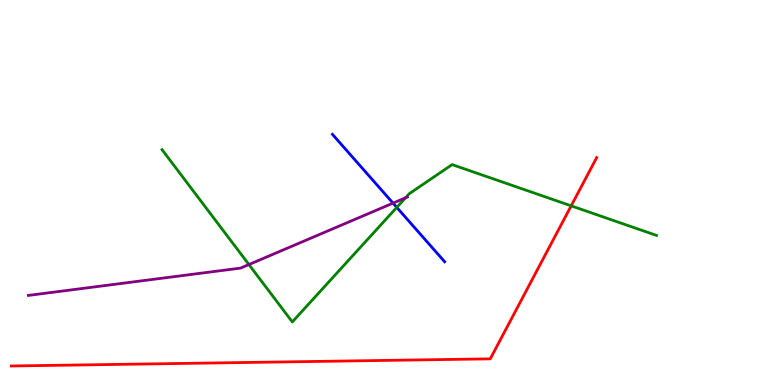[{'lines': ['blue', 'red'], 'intersections': []}, {'lines': ['green', 'red'], 'intersections': [{'x': 7.37, 'y': 4.65}]}, {'lines': ['purple', 'red'], 'intersections': []}, {'lines': ['blue', 'green'], 'intersections': [{'x': 5.12, 'y': 4.61}]}, {'lines': ['blue', 'purple'], 'intersections': [{'x': 5.07, 'y': 4.72}]}, {'lines': ['green', 'purple'], 'intersections': [{'x': 3.21, 'y': 3.13}, {'x': 5.23, 'y': 4.86}]}]